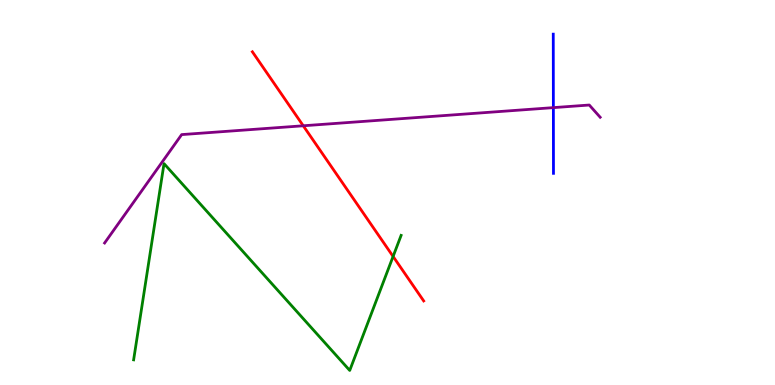[{'lines': ['blue', 'red'], 'intersections': []}, {'lines': ['green', 'red'], 'intersections': [{'x': 5.07, 'y': 3.34}]}, {'lines': ['purple', 'red'], 'intersections': [{'x': 3.91, 'y': 6.73}]}, {'lines': ['blue', 'green'], 'intersections': []}, {'lines': ['blue', 'purple'], 'intersections': [{'x': 7.14, 'y': 7.2}]}, {'lines': ['green', 'purple'], 'intersections': []}]